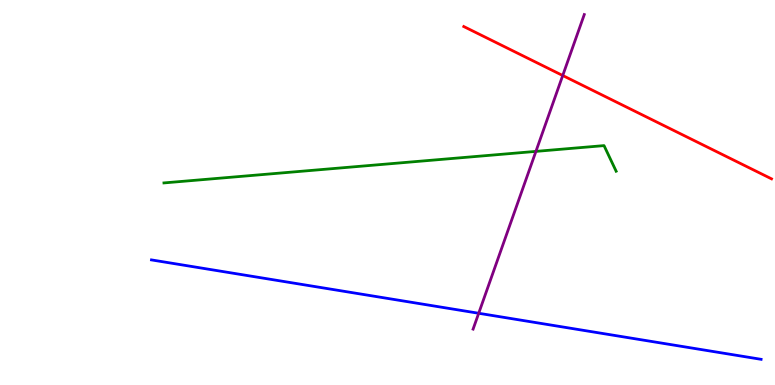[{'lines': ['blue', 'red'], 'intersections': []}, {'lines': ['green', 'red'], 'intersections': []}, {'lines': ['purple', 'red'], 'intersections': [{'x': 7.26, 'y': 8.04}]}, {'lines': ['blue', 'green'], 'intersections': []}, {'lines': ['blue', 'purple'], 'intersections': [{'x': 6.18, 'y': 1.86}]}, {'lines': ['green', 'purple'], 'intersections': [{'x': 6.92, 'y': 6.07}]}]